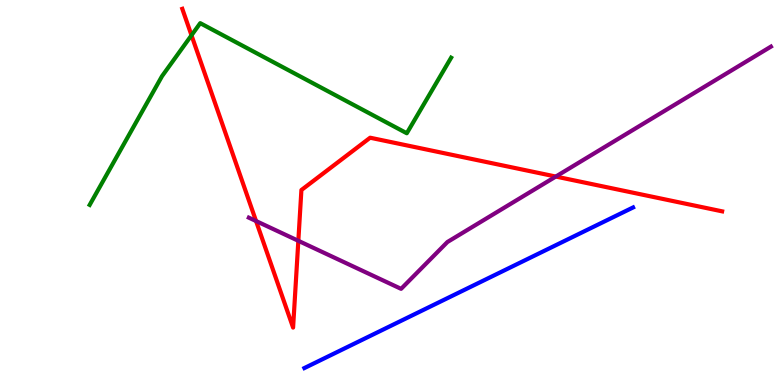[{'lines': ['blue', 'red'], 'intersections': []}, {'lines': ['green', 'red'], 'intersections': [{'x': 2.47, 'y': 9.08}]}, {'lines': ['purple', 'red'], 'intersections': [{'x': 3.3, 'y': 4.26}, {'x': 3.85, 'y': 3.75}, {'x': 7.17, 'y': 5.41}]}, {'lines': ['blue', 'green'], 'intersections': []}, {'lines': ['blue', 'purple'], 'intersections': []}, {'lines': ['green', 'purple'], 'intersections': []}]